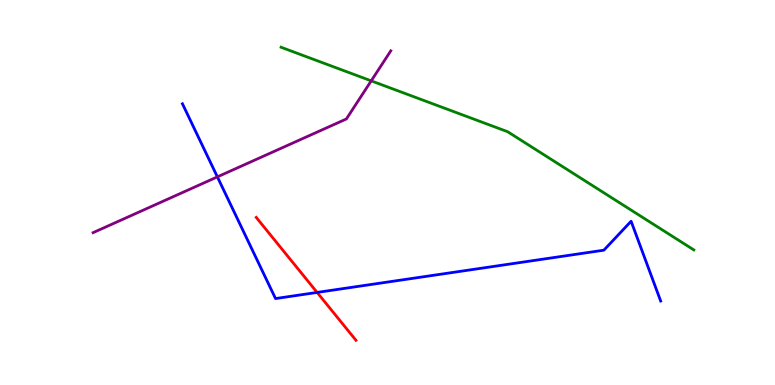[{'lines': ['blue', 'red'], 'intersections': [{'x': 4.09, 'y': 2.4}]}, {'lines': ['green', 'red'], 'intersections': []}, {'lines': ['purple', 'red'], 'intersections': []}, {'lines': ['blue', 'green'], 'intersections': []}, {'lines': ['blue', 'purple'], 'intersections': [{'x': 2.8, 'y': 5.41}]}, {'lines': ['green', 'purple'], 'intersections': [{'x': 4.79, 'y': 7.9}]}]